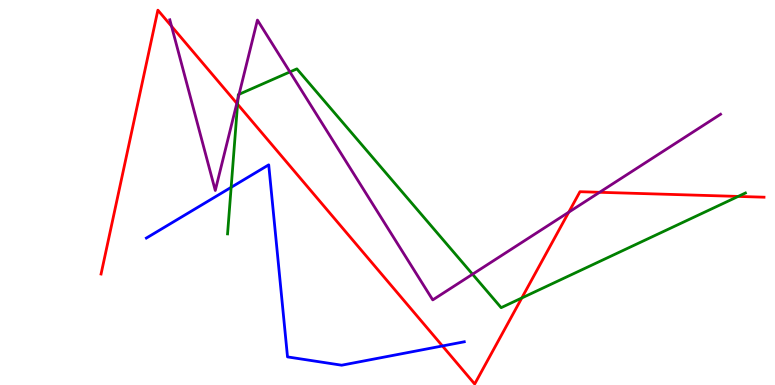[{'lines': ['blue', 'red'], 'intersections': [{'x': 5.71, 'y': 1.01}]}, {'lines': ['green', 'red'], 'intersections': [{'x': 3.07, 'y': 7.29}, {'x': 6.73, 'y': 2.26}, {'x': 9.52, 'y': 4.9}]}, {'lines': ['purple', 'red'], 'intersections': [{'x': 2.21, 'y': 9.32}, {'x': 3.06, 'y': 7.32}, {'x': 7.34, 'y': 4.49}, {'x': 7.74, 'y': 5.01}]}, {'lines': ['blue', 'green'], 'intersections': [{'x': 2.98, 'y': 5.13}]}, {'lines': ['blue', 'purple'], 'intersections': []}, {'lines': ['green', 'purple'], 'intersections': [{'x': 3.07, 'y': 7.44}, {'x': 3.08, 'y': 7.55}, {'x': 3.74, 'y': 8.13}, {'x': 6.1, 'y': 2.88}]}]